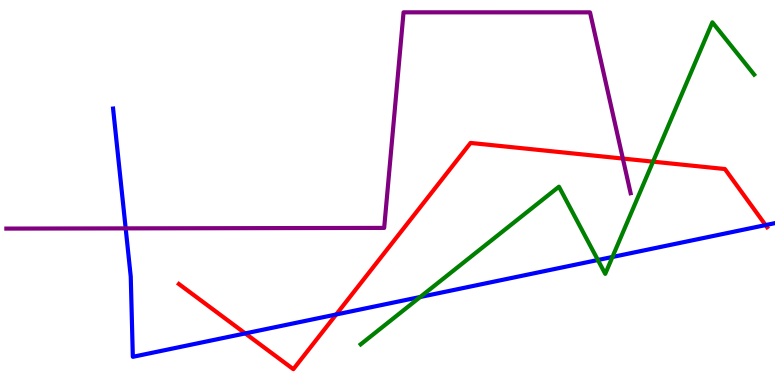[{'lines': ['blue', 'red'], 'intersections': [{'x': 3.16, 'y': 1.34}, {'x': 4.34, 'y': 1.83}, {'x': 9.88, 'y': 4.15}]}, {'lines': ['green', 'red'], 'intersections': [{'x': 8.43, 'y': 5.8}]}, {'lines': ['purple', 'red'], 'intersections': [{'x': 8.04, 'y': 5.88}]}, {'lines': ['blue', 'green'], 'intersections': [{'x': 5.42, 'y': 2.29}, {'x': 7.71, 'y': 3.25}, {'x': 7.9, 'y': 3.33}]}, {'lines': ['blue', 'purple'], 'intersections': [{'x': 1.62, 'y': 4.07}]}, {'lines': ['green', 'purple'], 'intersections': []}]